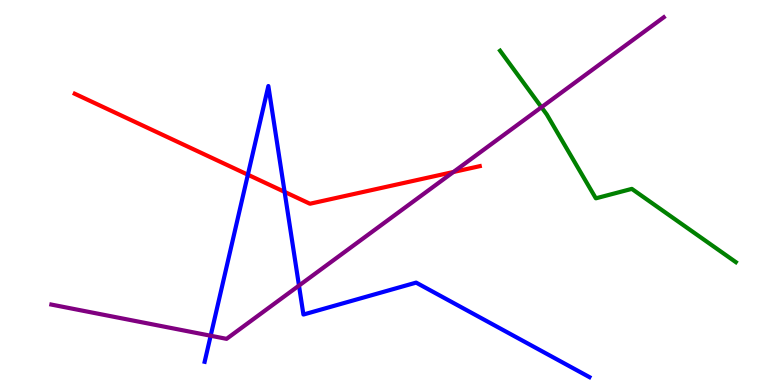[{'lines': ['blue', 'red'], 'intersections': [{'x': 3.2, 'y': 5.46}, {'x': 3.67, 'y': 5.02}]}, {'lines': ['green', 'red'], 'intersections': []}, {'lines': ['purple', 'red'], 'intersections': [{'x': 5.85, 'y': 5.53}]}, {'lines': ['blue', 'green'], 'intersections': []}, {'lines': ['blue', 'purple'], 'intersections': [{'x': 2.72, 'y': 1.28}, {'x': 3.86, 'y': 2.58}]}, {'lines': ['green', 'purple'], 'intersections': [{'x': 6.99, 'y': 7.21}]}]